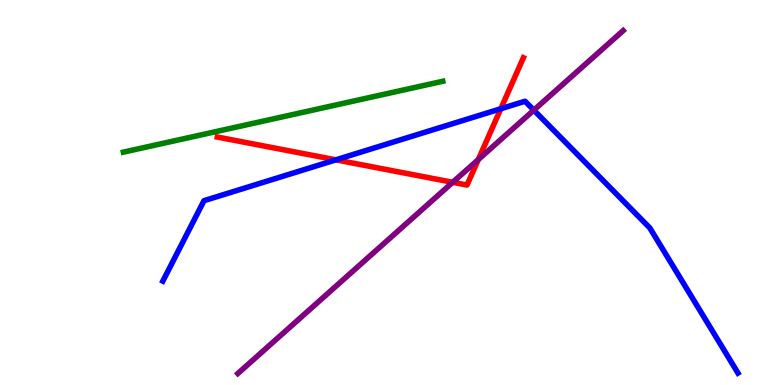[{'lines': ['blue', 'red'], 'intersections': [{'x': 4.33, 'y': 5.85}, {'x': 6.46, 'y': 7.18}]}, {'lines': ['green', 'red'], 'intersections': []}, {'lines': ['purple', 'red'], 'intersections': [{'x': 5.84, 'y': 5.26}, {'x': 6.17, 'y': 5.86}]}, {'lines': ['blue', 'green'], 'intersections': []}, {'lines': ['blue', 'purple'], 'intersections': [{'x': 6.89, 'y': 7.14}]}, {'lines': ['green', 'purple'], 'intersections': []}]